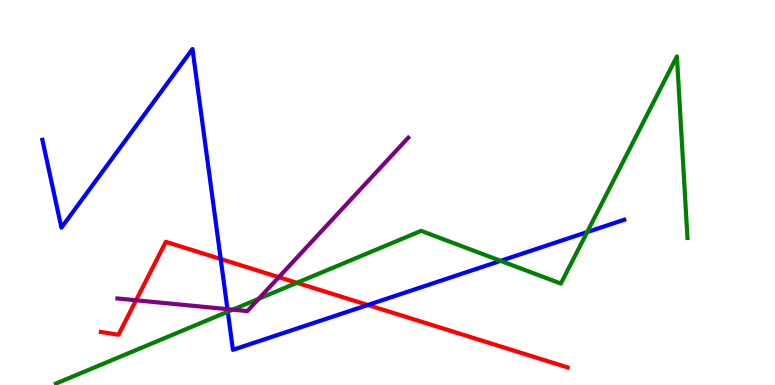[{'lines': ['blue', 'red'], 'intersections': [{'x': 2.85, 'y': 3.27}, {'x': 4.75, 'y': 2.08}]}, {'lines': ['green', 'red'], 'intersections': [{'x': 3.83, 'y': 2.65}]}, {'lines': ['purple', 'red'], 'intersections': [{'x': 1.76, 'y': 2.2}, {'x': 3.6, 'y': 2.8}]}, {'lines': ['blue', 'green'], 'intersections': [{'x': 2.94, 'y': 1.9}, {'x': 6.46, 'y': 3.22}, {'x': 7.58, 'y': 3.97}]}, {'lines': ['blue', 'purple'], 'intersections': [{'x': 2.93, 'y': 1.97}]}, {'lines': ['green', 'purple'], 'intersections': [{'x': 3.0, 'y': 1.96}, {'x': 3.34, 'y': 2.24}]}]